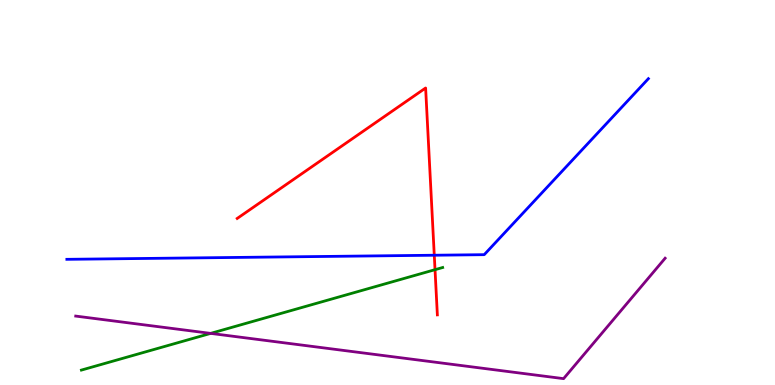[{'lines': ['blue', 'red'], 'intersections': [{'x': 5.6, 'y': 3.37}]}, {'lines': ['green', 'red'], 'intersections': [{'x': 5.61, 'y': 3.0}]}, {'lines': ['purple', 'red'], 'intersections': []}, {'lines': ['blue', 'green'], 'intersections': []}, {'lines': ['blue', 'purple'], 'intersections': []}, {'lines': ['green', 'purple'], 'intersections': [{'x': 2.72, 'y': 1.34}]}]